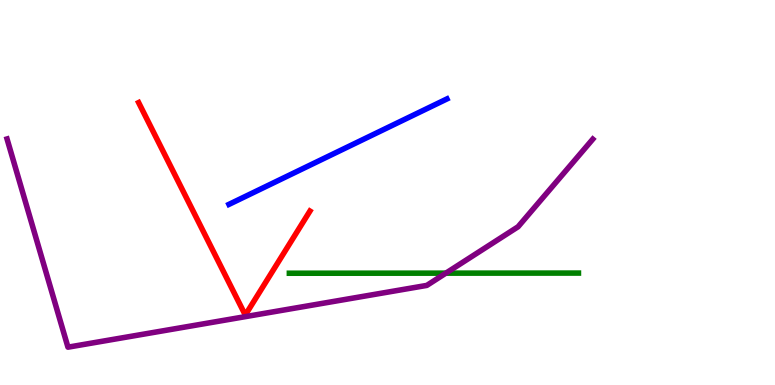[{'lines': ['blue', 'red'], 'intersections': []}, {'lines': ['green', 'red'], 'intersections': []}, {'lines': ['purple', 'red'], 'intersections': []}, {'lines': ['blue', 'green'], 'intersections': []}, {'lines': ['blue', 'purple'], 'intersections': []}, {'lines': ['green', 'purple'], 'intersections': [{'x': 5.75, 'y': 2.91}]}]